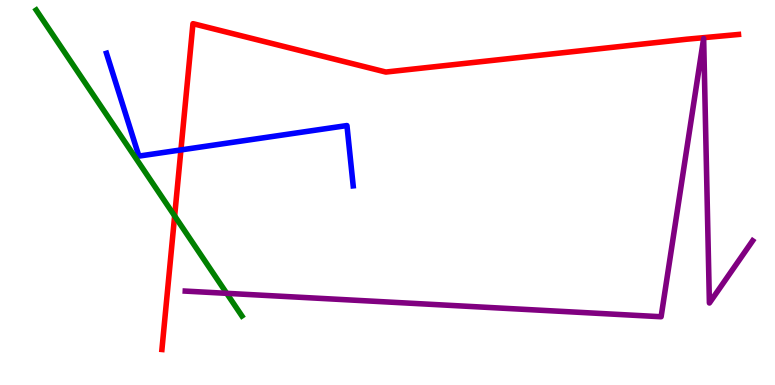[{'lines': ['blue', 'red'], 'intersections': [{'x': 2.33, 'y': 6.11}]}, {'lines': ['green', 'red'], 'intersections': [{'x': 2.25, 'y': 4.39}]}, {'lines': ['purple', 'red'], 'intersections': []}, {'lines': ['blue', 'green'], 'intersections': []}, {'lines': ['blue', 'purple'], 'intersections': []}, {'lines': ['green', 'purple'], 'intersections': [{'x': 2.93, 'y': 2.38}]}]